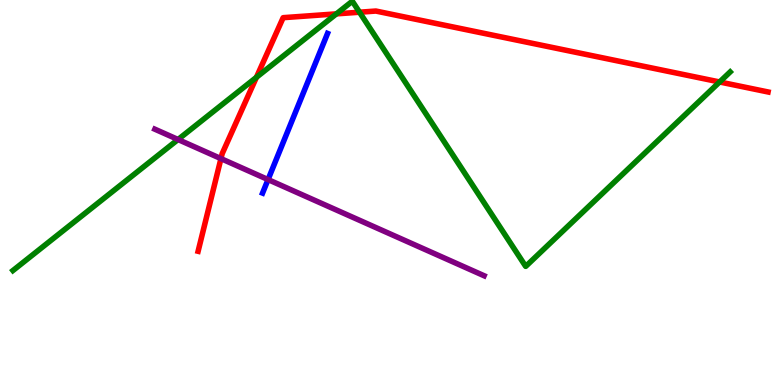[{'lines': ['blue', 'red'], 'intersections': []}, {'lines': ['green', 'red'], 'intersections': [{'x': 3.31, 'y': 7.99}, {'x': 4.34, 'y': 9.64}, {'x': 4.64, 'y': 9.68}, {'x': 9.29, 'y': 7.87}]}, {'lines': ['purple', 'red'], 'intersections': [{'x': 2.85, 'y': 5.88}]}, {'lines': ['blue', 'green'], 'intersections': []}, {'lines': ['blue', 'purple'], 'intersections': [{'x': 3.46, 'y': 5.34}]}, {'lines': ['green', 'purple'], 'intersections': [{'x': 2.3, 'y': 6.38}]}]